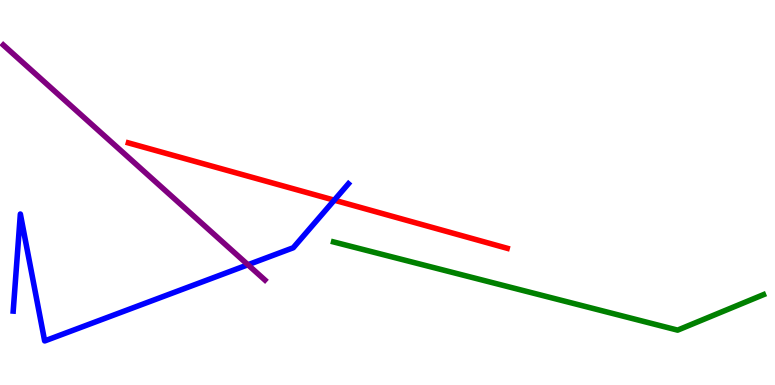[{'lines': ['blue', 'red'], 'intersections': [{'x': 4.31, 'y': 4.8}]}, {'lines': ['green', 'red'], 'intersections': []}, {'lines': ['purple', 'red'], 'intersections': []}, {'lines': ['blue', 'green'], 'intersections': []}, {'lines': ['blue', 'purple'], 'intersections': [{'x': 3.2, 'y': 3.12}]}, {'lines': ['green', 'purple'], 'intersections': []}]